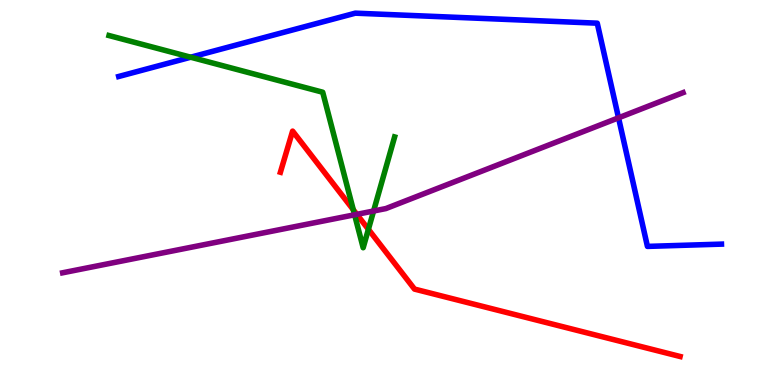[{'lines': ['blue', 'red'], 'intersections': []}, {'lines': ['green', 'red'], 'intersections': [{'x': 4.56, 'y': 4.55}, {'x': 4.75, 'y': 4.04}]}, {'lines': ['purple', 'red'], 'intersections': [{'x': 4.6, 'y': 4.43}]}, {'lines': ['blue', 'green'], 'intersections': [{'x': 2.46, 'y': 8.51}]}, {'lines': ['blue', 'purple'], 'intersections': [{'x': 7.98, 'y': 6.94}]}, {'lines': ['green', 'purple'], 'intersections': [{'x': 4.58, 'y': 4.42}, {'x': 4.82, 'y': 4.52}]}]